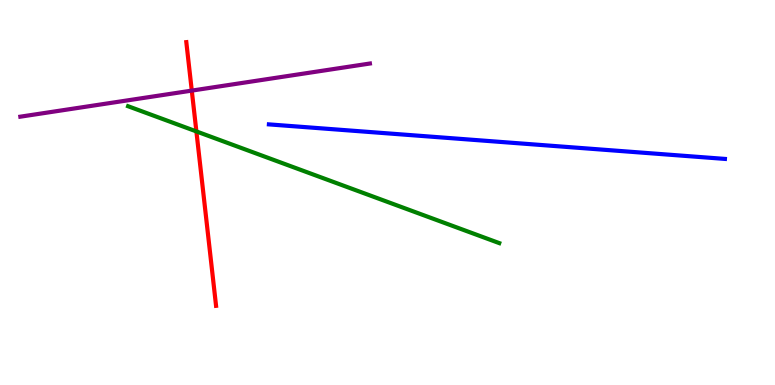[{'lines': ['blue', 'red'], 'intersections': []}, {'lines': ['green', 'red'], 'intersections': [{'x': 2.53, 'y': 6.59}]}, {'lines': ['purple', 'red'], 'intersections': [{'x': 2.47, 'y': 7.65}]}, {'lines': ['blue', 'green'], 'intersections': []}, {'lines': ['blue', 'purple'], 'intersections': []}, {'lines': ['green', 'purple'], 'intersections': []}]